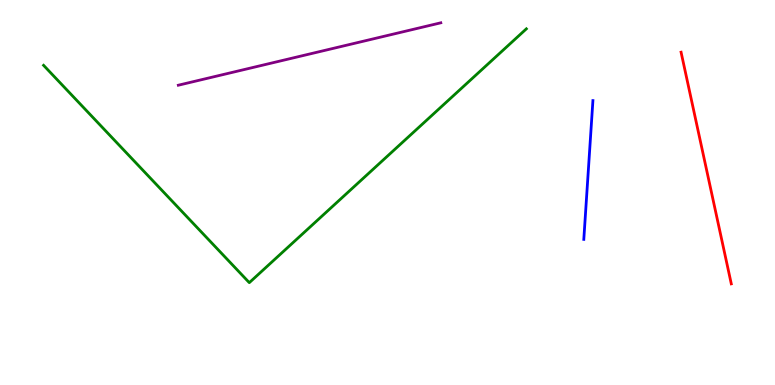[{'lines': ['blue', 'red'], 'intersections': []}, {'lines': ['green', 'red'], 'intersections': []}, {'lines': ['purple', 'red'], 'intersections': []}, {'lines': ['blue', 'green'], 'intersections': []}, {'lines': ['blue', 'purple'], 'intersections': []}, {'lines': ['green', 'purple'], 'intersections': []}]